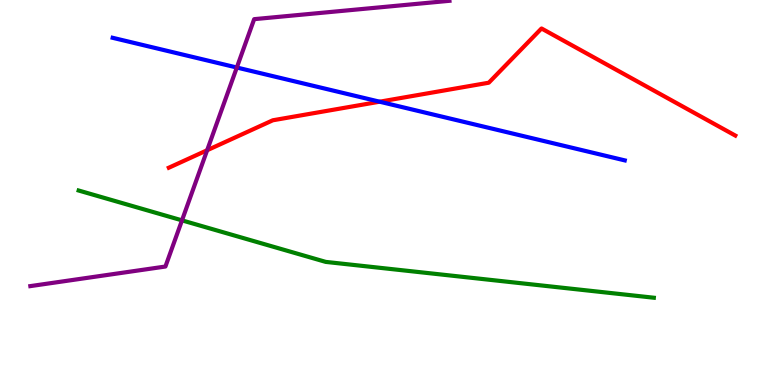[{'lines': ['blue', 'red'], 'intersections': [{'x': 4.9, 'y': 7.36}]}, {'lines': ['green', 'red'], 'intersections': []}, {'lines': ['purple', 'red'], 'intersections': [{'x': 2.67, 'y': 6.1}]}, {'lines': ['blue', 'green'], 'intersections': []}, {'lines': ['blue', 'purple'], 'intersections': [{'x': 3.06, 'y': 8.25}]}, {'lines': ['green', 'purple'], 'intersections': [{'x': 2.35, 'y': 4.28}]}]